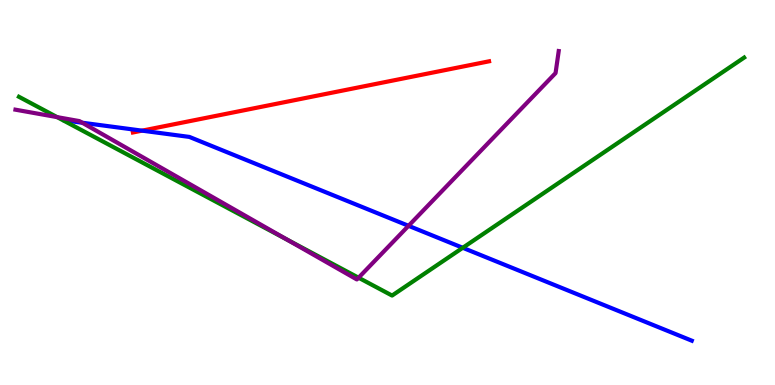[{'lines': ['blue', 'red'], 'intersections': [{'x': 1.83, 'y': 6.61}]}, {'lines': ['green', 'red'], 'intersections': []}, {'lines': ['purple', 'red'], 'intersections': []}, {'lines': ['blue', 'green'], 'intersections': [{'x': 5.97, 'y': 3.56}]}, {'lines': ['blue', 'purple'], 'intersections': [{'x': 1.06, 'y': 6.81}, {'x': 5.27, 'y': 4.14}]}, {'lines': ['green', 'purple'], 'intersections': [{'x': 0.737, 'y': 6.96}, {'x': 3.7, 'y': 3.78}, {'x': 4.63, 'y': 2.79}]}]